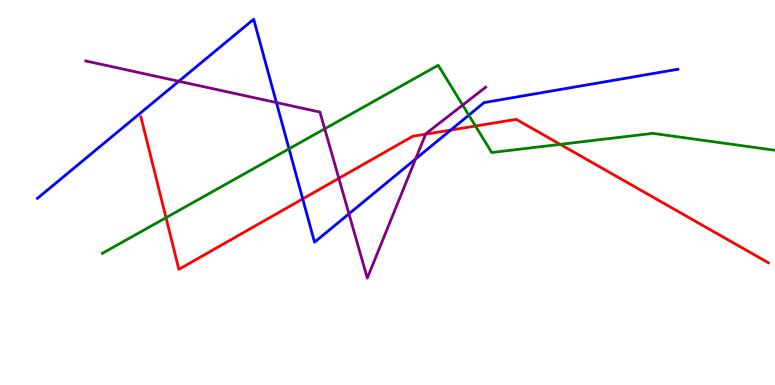[{'lines': ['blue', 'red'], 'intersections': [{'x': 3.91, 'y': 4.83}, {'x': 5.82, 'y': 6.62}]}, {'lines': ['green', 'red'], 'intersections': [{'x': 2.14, 'y': 4.35}, {'x': 6.14, 'y': 6.73}, {'x': 7.23, 'y': 6.25}]}, {'lines': ['purple', 'red'], 'intersections': [{'x': 4.37, 'y': 5.37}, {'x': 5.49, 'y': 6.51}]}, {'lines': ['blue', 'green'], 'intersections': [{'x': 3.73, 'y': 6.14}, {'x': 6.05, 'y': 7.01}]}, {'lines': ['blue', 'purple'], 'intersections': [{'x': 2.31, 'y': 7.89}, {'x': 3.57, 'y': 7.34}, {'x': 4.5, 'y': 4.45}, {'x': 5.36, 'y': 5.87}]}, {'lines': ['green', 'purple'], 'intersections': [{'x': 4.19, 'y': 6.65}, {'x': 5.97, 'y': 7.27}]}]